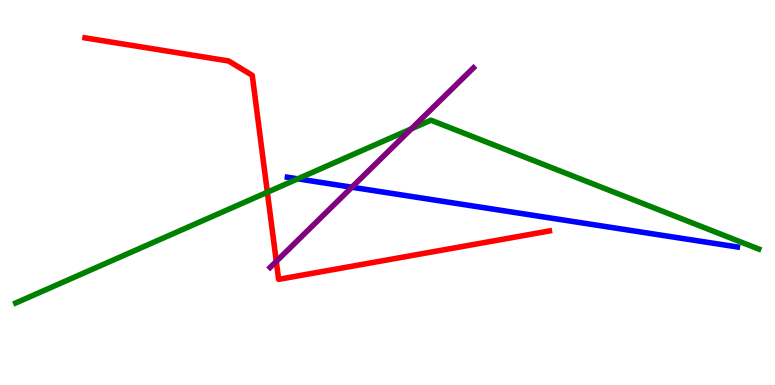[{'lines': ['blue', 'red'], 'intersections': []}, {'lines': ['green', 'red'], 'intersections': [{'x': 3.45, 'y': 5.01}]}, {'lines': ['purple', 'red'], 'intersections': [{'x': 3.57, 'y': 3.21}]}, {'lines': ['blue', 'green'], 'intersections': [{'x': 3.84, 'y': 5.35}]}, {'lines': ['blue', 'purple'], 'intersections': [{'x': 4.54, 'y': 5.14}]}, {'lines': ['green', 'purple'], 'intersections': [{'x': 5.31, 'y': 6.65}]}]